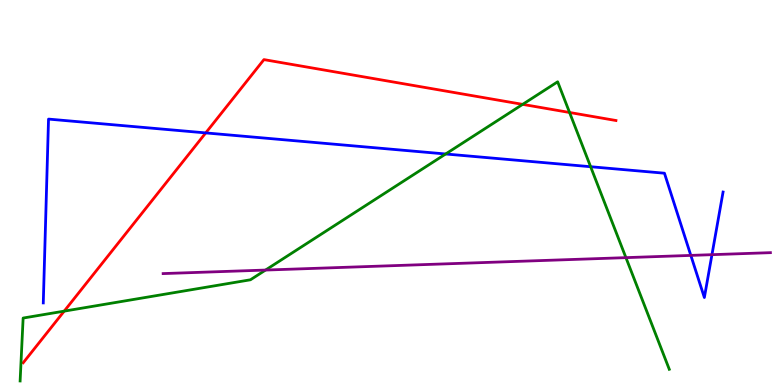[{'lines': ['blue', 'red'], 'intersections': [{'x': 2.65, 'y': 6.55}]}, {'lines': ['green', 'red'], 'intersections': [{'x': 0.828, 'y': 1.92}, {'x': 6.74, 'y': 7.29}, {'x': 7.35, 'y': 7.08}]}, {'lines': ['purple', 'red'], 'intersections': []}, {'lines': ['blue', 'green'], 'intersections': [{'x': 5.75, 'y': 6.0}, {'x': 7.62, 'y': 5.67}]}, {'lines': ['blue', 'purple'], 'intersections': [{'x': 8.91, 'y': 3.37}, {'x': 9.19, 'y': 3.39}]}, {'lines': ['green', 'purple'], 'intersections': [{'x': 3.43, 'y': 2.99}, {'x': 8.08, 'y': 3.31}]}]